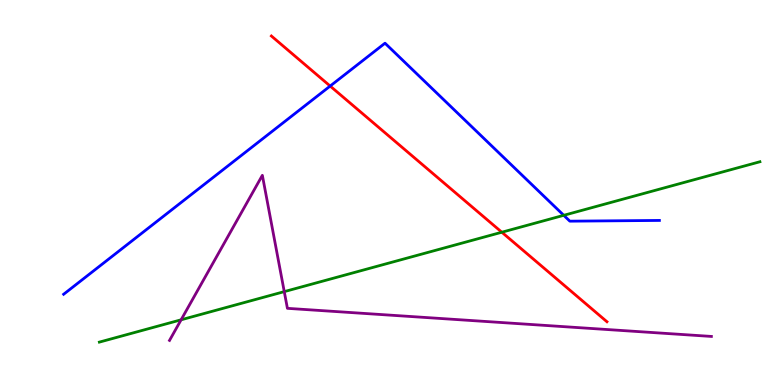[{'lines': ['blue', 'red'], 'intersections': [{'x': 4.26, 'y': 7.76}]}, {'lines': ['green', 'red'], 'intersections': [{'x': 6.48, 'y': 3.97}]}, {'lines': ['purple', 'red'], 'intersections': []}, {'lines': ['blue', 'green'], 'intersections': [{'x': 7.27, 'y': 4.41}]}, {'lines': ['blue', 'purple'], 'intersections': []}, {'lines': ['green', 'purple'], 'intersections': [{'x': 2.34, 'y': 1.69}, {'x': 3.67, 'y': 2.43}]}]